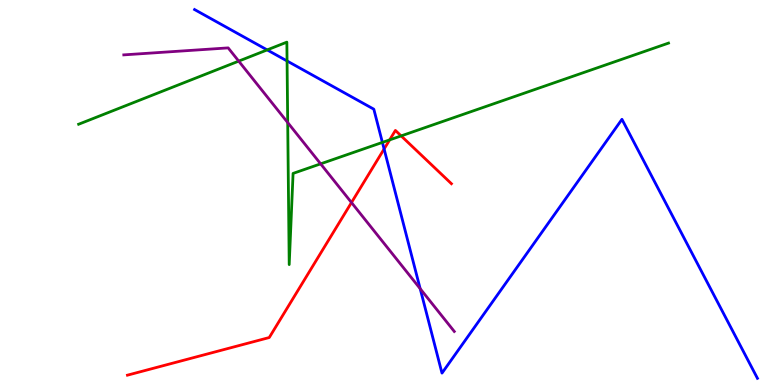[{'lines': ['blue', 'red'], 'intersections': [{'x': 4.96, 'y': 6.13}]}, {'lines': ['green', 'red'], 'intersections': [{'x': 5.03, 'y': 6.37}, {'x': 5.18, 'y': 6.47}]}, {'lines': ['purple', 'red'], 'intersections': [{'x': 4.54, 'y': 4.74}]}, {'lines': ['blue', 'green'], 'intersections': [{'x': 3.45, 'y': 8.7}, {'x': 3.7, 'y': 8.42}, {'x': 4.93, 'y': 6.3}]}, {'lines': ['blue', 'purple'], 'intersections': [{'x': 5.42, 'y': 2.5}]}, {'lines': ['green', 'purple'], 'intersections': [{'x': 3.08, 'y': 8.41}, {'x': 3.71, 'y': 6.82}, {'x': 4.14, 'y': 5.74}]}]